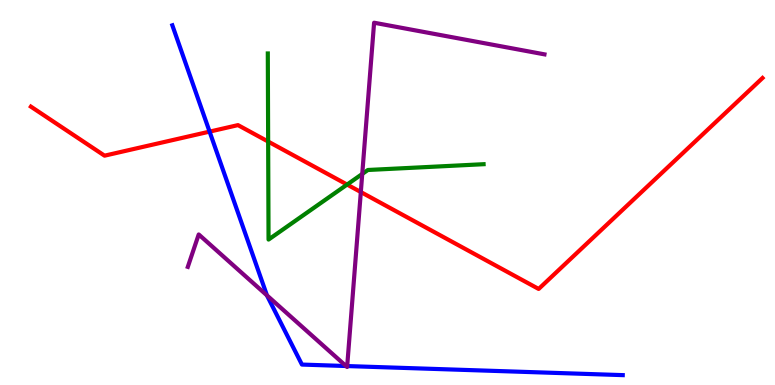[{'lines': ['blue', 'red'], 'intersections': [{'x': 2.7, 'y': 6.58}]}, {'lines': ['green', 'red'], 'intersections': [{'x': 3.46, 'y': 6.32}, {'x': 4.48, 'y': 5.21}]}, {'lines': ['purple', 'red'], 'intersections': [{'x': 4.66, 'y': 5.01}]}, {'lines': ['blue', 'green'], 'intersections': []}, {'lines': ['blue', 'purple'], 'intersections': [{'x': 3.44, 'y': 2.33}, {'x': 4.46, 'y': 0.493}, {'x': 4.48, 'y': 0.492}]}, {'lines': ['green', 'purple'], 'intersections': [{'x': 4.67, 'y': 5.48}]}]